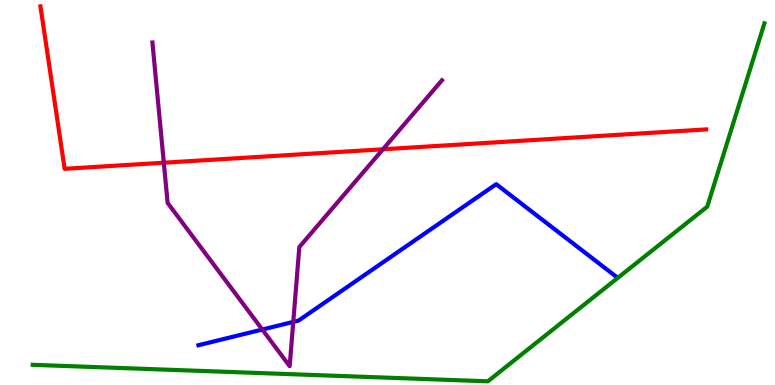[{'lines': ['blue', 'red'], 'intersections': []}, {'lines': ['green', 'red'], 'intersections': []}, {'lines': ['purple', 'red'], 'intersections': [{'x': 2.11, 'y': 5.77}, {'x': 4.94, 'y': 6.12}]}, {'lines': ['blue', 'green'], 'intersections': []}, {'lines': ['blue', 'purple'], 'intersections': [{'x': 3.38, 'y': 1.44}, {'x': 3.78, 'y': 1.64}]}, {'lines': ['green', 'purple'], 'intersections': []}]